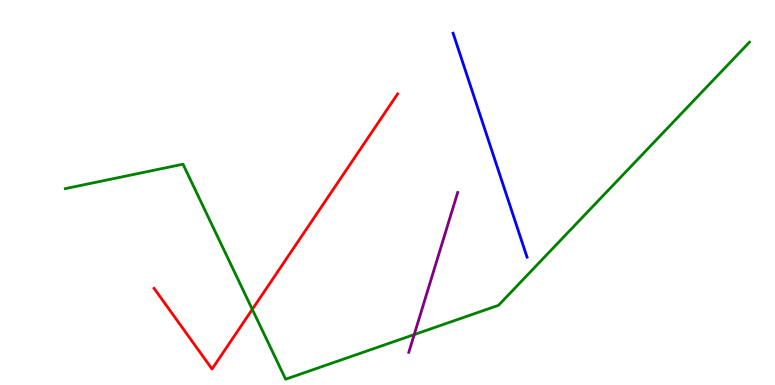[{'lines': ['blue', 'red'], 'intersections': []}, {'lines': ['green', 'red'], 'intersections': [{'x': 3.26, 'y': 1.96}]}, {'lines': ['purple', 'red'], 'intersections': []}, {'lines': ['blue', 'green'], 'intersections': []}, {'lines': ['blue', 'purple'], 'intersections': []}, {'lines': ['green', 'purple'], 'intersections': [{'x': 5.34, 'y': 1.31}]}]